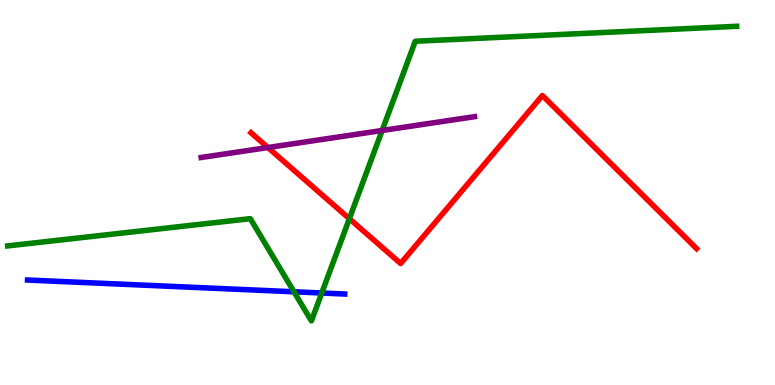[{'lines': ['blue', 'red'], 'intersections': []}, {'lines': ['green', 'red'], 'intersections': [{'x': 4.51, 'y': 4.32}]}, {'lines': ['purple', 'red'], 'intersections': [{'x': 3.46, 'y': 6.17}]}, {'lines': ['blue', 'green'], 'intersections': [{'x': 3.79, 'y': 2.42}, {'x': 4.15, 'y': 2.39}]}, {'lines': ['blue', 'purple'], 'intersections': []}, {'lines': ['green', 'purple'], 'intersections': [{'x': 4.93, 'y': 6.61}]}]